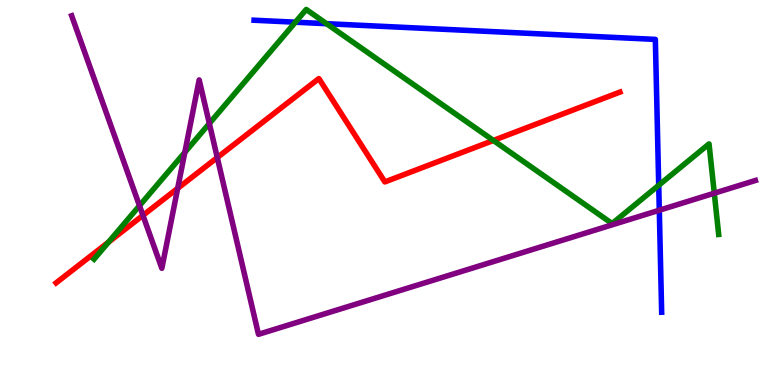[{'lines': ['blue', 'red'], 'intersections': []}, {'lines': ['green', 'red'], 'intersections': [{'x': 1.4, 'y': 3.71}, {'x': 6.37, 'y': 6.35}]}, {'lines': ['purple', 'red'], 'intersections': [{'x': 1.84, 'y': 4.41}, {'x': 2.29, 'y': 5.11}, {'x': 2.8, 'y': 5.91}]}, {'lines': ['blue', 'green'], 'intersections': [{'x': 3.81, 'y': 9.42}, {'x': 4.21, 'y': 9.38}, {'x': 8.5, 'y': 5.19}]}, {'lines': ['blue', 'purple'], 'intersections': [{'x': 8.51, 'y': 4.54}]}, {'lines': ['green', 'purple'], 'intersections': [{'x': 1.8, 'y': 4.66}, {'x': 2.38, 'y': 6.04}, {'x': 2.7, 'y': 6.79}, {'x': 9.22, 'y': 4.98}]}]